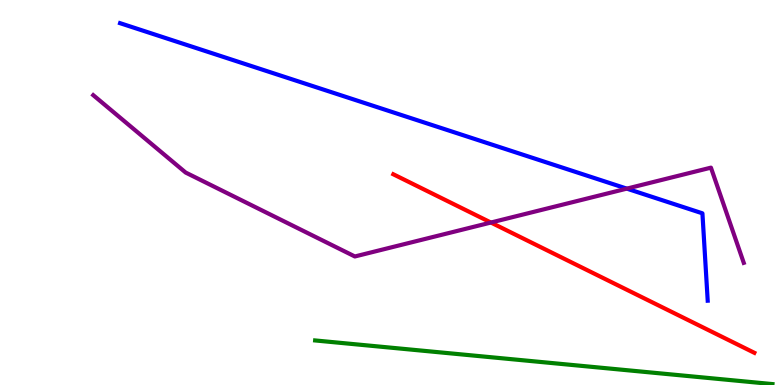[{'lines': ['blue', 'red'], 'intersections': []}, {'lines': ['green', 'red'], 'intersections': []}, {'lines': ['purple', 'red'], 'intersections': [{'x': 6.33, 'y': 4.22}]}, {'lines': ['blue', 'green'], 'intersections': []}, {'lines': ['blue', 'purple'], 'intersections': [{'x': 8.09, 'y': 5.1}]}, {'lines': ['green', 'purple'], 'intersections': []}]